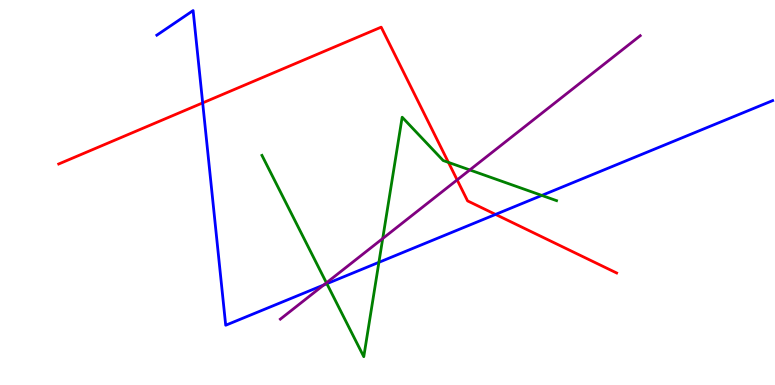[{'lines': ['blue', 'red'], 'intersections': [{'x': 2.62, 'y': 7.33}, {'x': 6.39, 'y': 4.43}]}, {'lines': ['green', 'red'], 'intersections': [{'x': 5.79, 'y': 5.78}]}, {'lines': ['purple', 'red'], 'intersections': [{'x': 5.9, 'y': 5.33}]}, {'lines': ['blue', 'green'], 'intersections': [{'x': 4.22, 'y': 2.63}, {'x': 4.89, 'y': 3.19}, {'x': 6.99, 'y': 4.92}]}, {'lines': ['blue', 'purple'], 'intersections': [{'x': 4.18, 'y': 2.6}]}, {'lines': ['green', 'purple'], 'intersections': [{'x': 4.21, 'y': 2.65}, {'x': 4.94, 'y': 3.8}, {'x': 6.06, 'y': 5.59}]}]